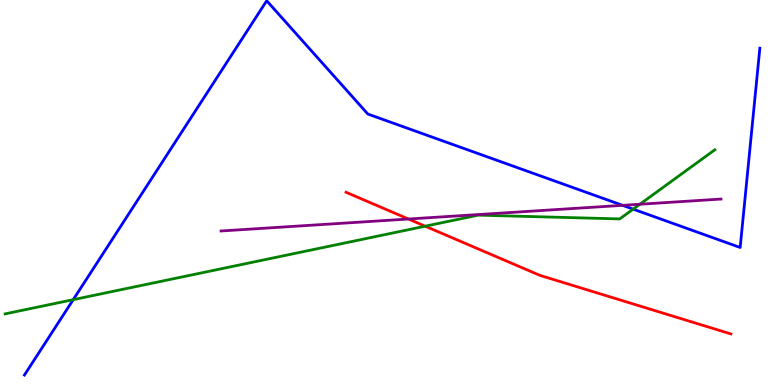[{'lines': ['blue', 'red'], 'intersections': []}, {'lines': ['green', 'red'], 'intersections': [{'x': 5.49, 'y': 4.12}]}, {'lines': ['purple', 'red'], 'intersections': [{'x': 5.27, 'y': 4.31}]}, {'lines': ['blue', 'green'], 'intersections': [{'x': 0.945, 'y': 2.22}, {'x': 8.17, 'y': 4.57}]}, {'lines': ['blue', 'purple'], 'intersections': [{'x': 8.03, 'y': 4.67}]}, {'lines': ['green', 'purple'], 'intersections': [{'x': 8.26, 'y': 4.7}]}]